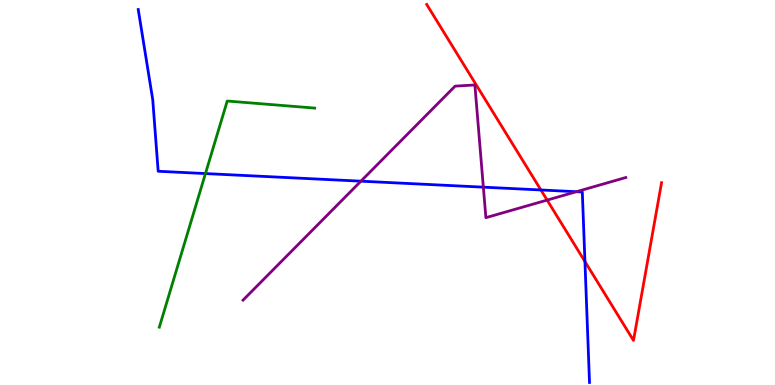[{'lines': ['blue', 'red'], 'intersections': [{'x': 6.98, 'y': 5.07}, {'x': 7.55, 'y': 3.21}]}, {'lines': ['green', 'red'], 'intersections': []}, {'lines': ['purple', 'red'], 'intersections': [{'x': 7.06, 'y': 4.8}]}, {'lines': ['blue', 'green'], 'intersections': [{'x': 2.65, 'y': 5.49}]}, {'lines': ['blue', 'purple'], 'intersections': [{'x': 4.66, 'y': 5.29}, {'x': 6.24, 'y': 5.14}, {'x': 7.44, 'y': 5.02}]}, {'lines': ['green', 'purple'], 'intersections': []}]